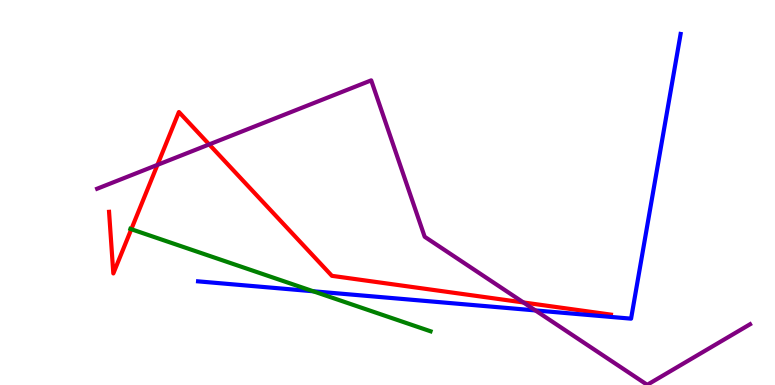[{'lines': ['blue', 'red'], 'intersections': []}, {'lines': ['green', 'red'], 'intersections': [{'x': 1.69, 'y': 4.05}]}, {'lines': ['purple', 'red'], 'intersections': [{'x': 2.03, 'y': 5.72}, {'x': 2.7, 'y': 6.25}, {'x': 6.75, 'y': 2.14}]}, {'lines': ['blue', 'green'], 'intersections': [{'x': 4.04, 'y': 2.43}]}, {'lines': ['blue', 'purple'], 'intersections': [{'x': 6.91, 'y': 1.94}]}, {'lines': ['green', 'purple'], 'intersections': []}]